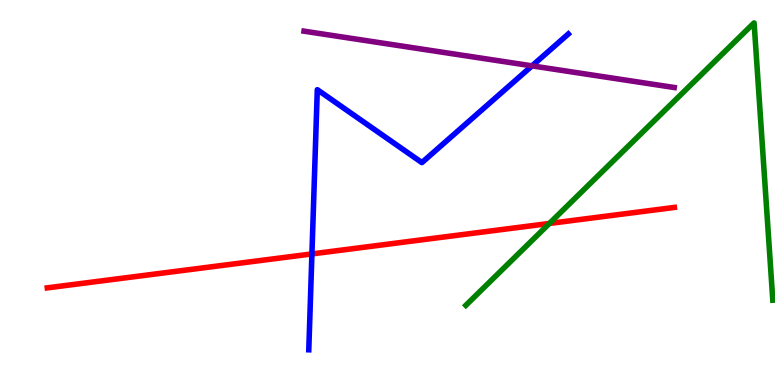[{'lines': ['blue', 'red'], 'intersections': [{'x': 4.02, 'y': 3.4}]}, {'lines': ['green', 'red'], 'intersections': [{'x': 7.09, 'y': 4.2}]}, {'lines': ['purple', 'red'], 'intersections': []}, {'lines': ['blue', 'green'], 'intersections': []}, {'lines': ['blue', 'purple'], 'intersections': [{'x': 6.86, 'y': 8.29}]}, {'lines': ['green', 'purple'], 'intersections': []}]